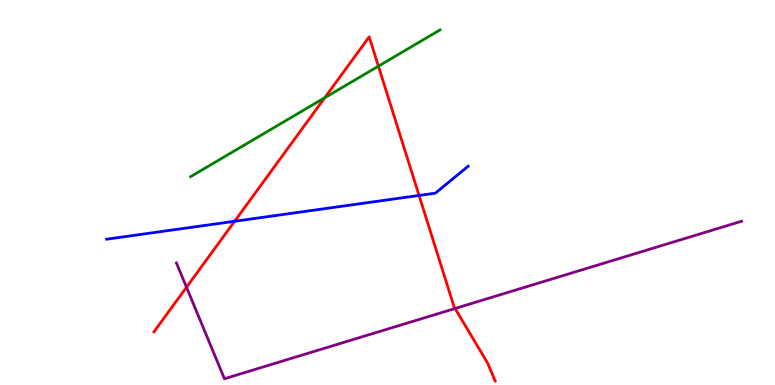[{'lines': ['blue', 'red'], 'intersections': [{'x': 3.03, 'y': 4.25}, {'x': 5.41, 'y': 4.92}]}, {'lines': ['green', 'red'], 'intersections': [{'x': 4.19, 'y': 7.46}, {'x': 4.88, 'y': 8.28}]}, {'lines': ['purple', 'red'], 'intersections': [{'x': 2.41, 'y': 2.54}, {'x': 5.87, 'y': 1.99}]}, {'lines': ['blue', 'green'], 'intersections': []}, {'lines': ['blue', 'purple'], 'intersections': []}, {'lines': ['green', 'purple'], 'intersections': []}]